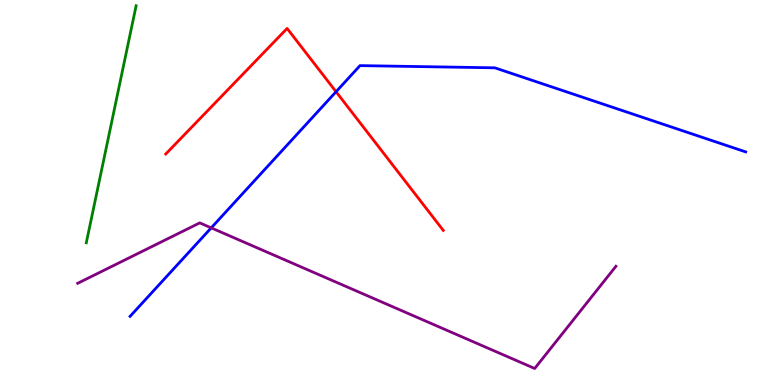[{'lines': ['blue', 'red'], 'intersections': [{'x': 4.34, 'y': 7.62}]}, {'lines': ['green', 'red'], 'intersections': []}, {'lines': ['purple', 'red'], 'intersections': []}, {'lines': ['blue', 'green'], 'intersections': []}, {'lines': ['blue', 'purple'], 'intersections': [{'x': 2.73, 'y': 4.08}]}, {'lines': ['green', 'purple'], 'intersections': []}]